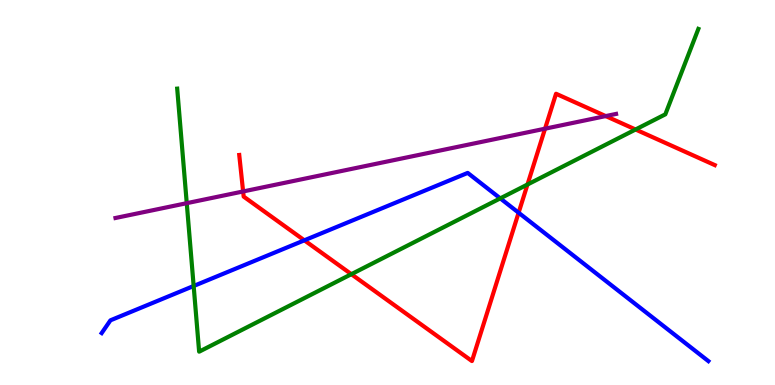[{'lines': ['blue', 'red'], 'intersections': [{'x': 3.93, 'y': 3.76}, {'x': 6.69, 'y': 4.47}]}, {'lines': ['green', 'red'], 'intersections': [{'x': 4.53, 'y': 2.88}, {'x': 6.81, 'y': 5.21}, {'x': 8.2, 'y': 6.64}]}, {'lines': ['purple', 'red'], 'intersections': [{'x': 3.14, 'y': 5.03}, {'x': 7.03, 'y': 6.66}, {'x': 7.82, 'y': 6.98}]}, {'lines': ['blue', 'green'], 'intersections': [{'x': 2.5, 'y': 2.57}, {'x': 6.46, 'y': 4.85}]}, {'lines': ['blue', 'purple'], 'intersections': []}, {'lines': ['green', 'purple'], 'intersections': [{'x': 2.41, 'y': 4.72}]}]